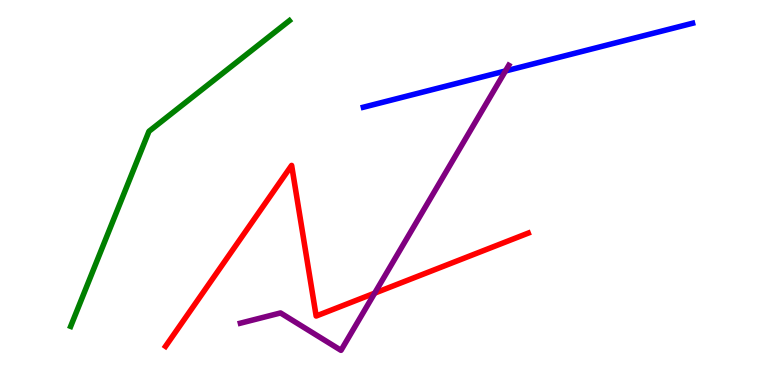[{'lines': ['blue', 'red'], 'intersections': []}, {'lines': ['green', 'red'], 'intersections': []}, {'lines': ['purple', 'red'], 'intersections': [{'x': 4.83, 'y': 2.39}]}, {'lines': ['blue', 'green'], 'intersections': []}, {'lines': ['blue', 'purple'], 'intersections': [{'x': 6.52, 'y': 8.16}]}, {'lines': ['green', 'purple'], 'intersections': []}]